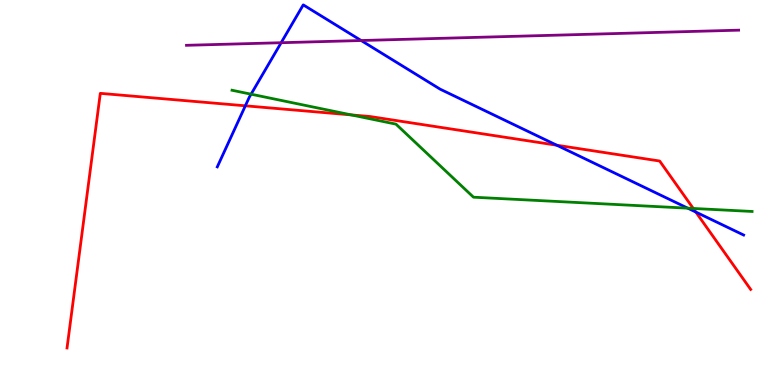[{'lines': ['blue', 'red'], 'intersections': [{'x': 3.17, 'y': 7.25}, {'x': 7.18, 'y': 6.23}, {'x': 8.98, 'y': 4.49}]}, {'lines': ['green', 'red'], 'intersections': [{'x': 4.53, 'y': 7.02}, {'x': 8.95, 'y': 4.59}]}, {'lines': ['purple', 'red'], 'intersections': []}, {'lines': ['blue', 'green'], 'intersections': [{'x': 3.24, 'y': 7.55}, {'x': 8.87, 'y': 4.59}]}, {'lines': ['blue', 'purple'], 'intersections': [{'x': 3.63, 'y': 8.89}, {'x': 4.66, 'y': 8.95}]}, {'lines': ['green', 'purple'], 'intersections': []}]